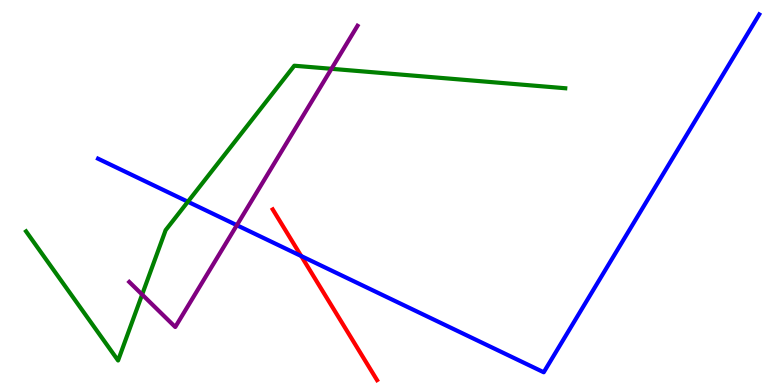[{'lines': ['blue', 'red'], 'intersections': [{'x': 3.89, 'y': 3.35}]}, {'lines': ['green', 'red'], 'intersections': []}, {'lines': ['purple', 'red'], 'intersections': []}, {'lines': ['blue', 'green'], 'intersections': [{'x': 2.42, 'y': 4.76}]}, {'lines': ['blue', 'purple'], 'intersections': [{'x': 3.06, 'y': 4.15}]}, {'lines': ['green', 'purple'], 'intersections': [{'x': 1.83, 'y': 2.35}, {'x': 4.28, 'y': 8.21}]}]